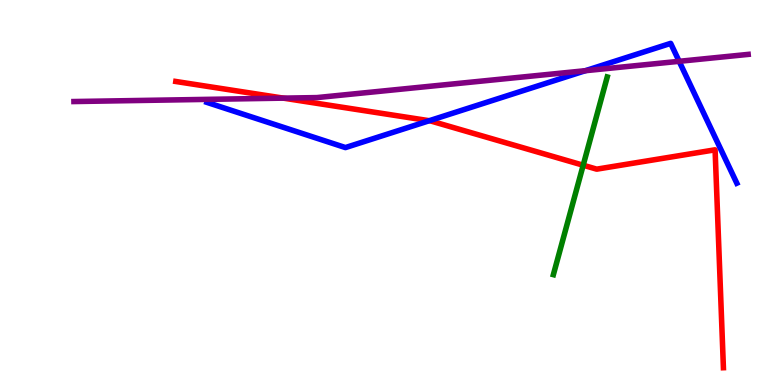[{'lines': ['blue', 'red'], 'intersections': [{'x': 5.54, 'y': 6.86}]}, {'lines': ['green', 'red'], 'intersections': [{'x': 7.53, 'y': 5.71}]}, {'lines': ['purple', 'red'], 'intersections': [{'x': 3.66, 'y': 7.45}]}, {'lines': ['blue', 'green'], 'intersections': []}, {'lines': ['blue', 'purple'], 'intersections': [{'x': 7.55, 'y': 8.16}, {'x': 8.76, 'y': 8.41}]}, {'lines': ['green', 'purple'], 'intersections': []}]